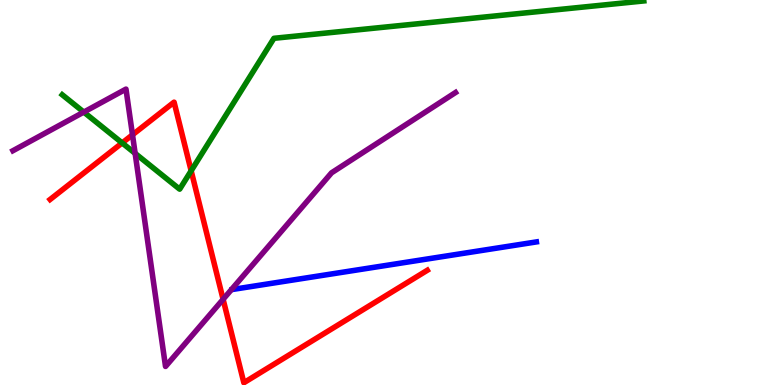[{'lines': ['blue', 'red'], 'intersections': []}, {'lines': ['green', 'red'], 'intersections': [{'x': 1.58, 'y': 6.29}, {'x': 2.47, 'y': 5.56}]}, {'lines': ['purple', 'red'], 'intersections': [{'x': 1.71, 'y': 6.5}, {'x': 2.88, 'y': 2.23}]}, {'lines': ['blue', 'green'], 'intersections': []}, {'lines': ['blue', 'purple'], 'intersections': []}, {'lines': ['green', 'purple'], 'intersections': [{'x': 1.08, 'y': 7.09}, {'x': 1.74, 'y': 6.02}]}]